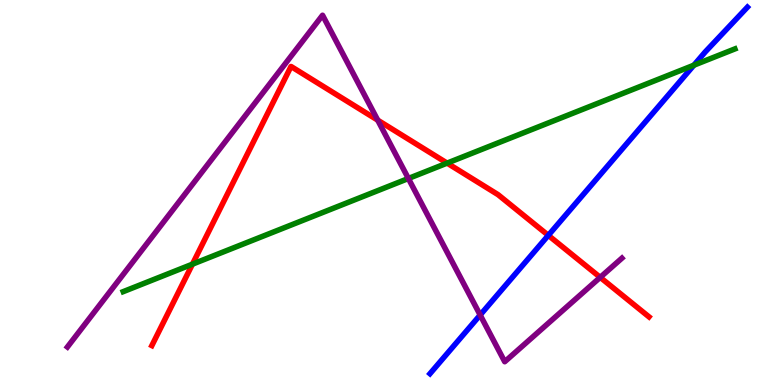[{'lines': ['blue', 'red'], 'intersections': [{'x': 7.08, 'y': 3.89}]}, {'lines': ['green', 'red'], 'intersections': [{'x': 2.48, 'y': 3.14}, {'x': 5.77, 'y': 5.76}]}, {'lines': ['purple', 'red'], 'intersections': [{'x': 4.87, 'y': 6.88}, {'x': 7.74, 'y': 2.8}]}, {'lines': ['blue', 'green'], 'intersections': [{'x': 8.95, 'y': 8.31}]}, {'lines': ['blue', 'purple'], 'intersections': [{'x': 6.2, 'y': 1.82}]}, {'lines': ['green', 'purple'], 'intersections': [{'x': 5.27, 'y': 5.36}]}]